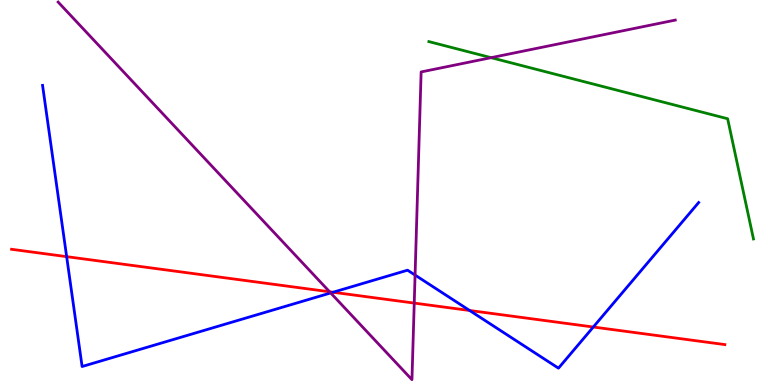[{'lines': ['blue', 'red'], 'intersections': [{'x': 0.86, 'y': 3.33}, {'x': 4.3, 'y': 2.41}, {'x': 6.06, 'y': 1.94}, {'x': 7.66, 'y': 1.51}]}, {'lines': ['green', 'red'], 'intersections': []}, {'lines': ['purple', 'red'], 'intersections': [{'x': 4.25, 'y': 2.42}, {'x': 5.34, 'y': 2.13}]}, {'lines': ['blue', 'green'], 'intersections': []}, {'lines': ['blue', 'purple'], 'intersections': [{'x': 4.27, 'y': 2.39}, {'x': 5.36, 'y': 2.86}]}, {'lines': ['green', 'purple'], 'intersections': [{'x': 6.34, 'y': 8.5}]}]